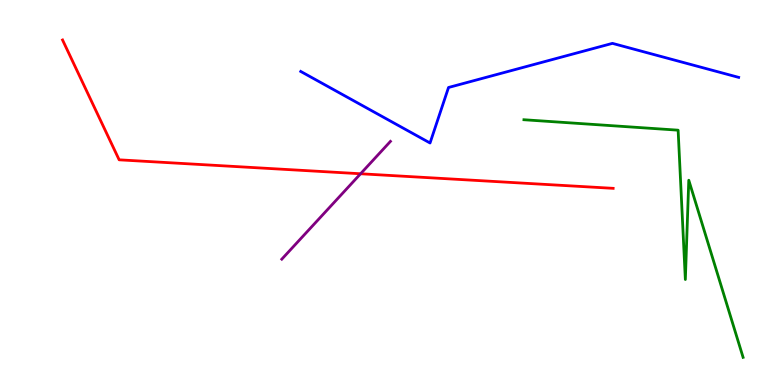[{'lines': ['blue', 'red'], 'intersections': []}, {'lines': ['green', 'red'], 'intersections': []}, {'lines': ['purple', 'red'], 'intersections': [{'x': 4.65, 'y': 5.49}]}, {'lines': ['blue', 'green'], 'intersections': []}, {'lines': ['blue', 'purple'], 'intersections': []}, {'lines': ['green', 'purple'], 'intersections': []}]